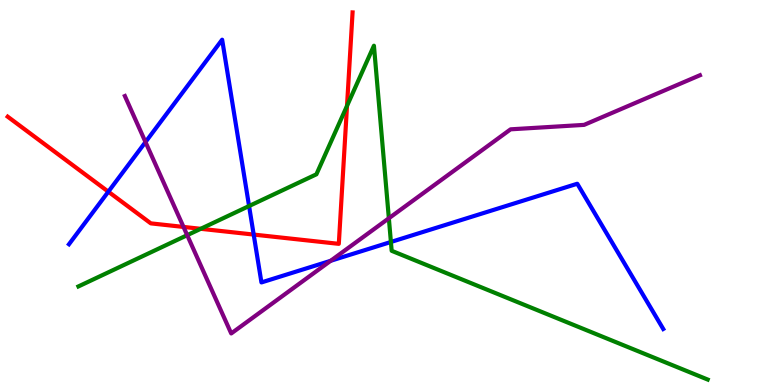[{'lines': ['blue', 'red'], 'intersections': [{'x': 1.4, 'y': 5.02}, {'x': 3.27, 'y': 3.91}]}, {'lines': ['green', 'red'], 'intersections': [{'x': 2.59, 'y': 4.06}, {'x': 4.48, 'y': 7.25}]}, {'lines': ['purple', 'red'], 'intersections': [{'x': 2.37, 'y': 4.11}]}, {'lines': ['blue', 'green'], 'intersections': [{'x': 3.21, 'y': 4.65}, {'x': 5.04, 'y': 3.71}]}, {'lines': ['blue', 'purple'], 'intersections': [{'x': 1.88, 'y': 6.31}, {'x': 4.27, 'y': 3.23}]}, {'lines': ['green', 'purple'], 'intersections': [{'x': 2.42, 'y': 3.89}, {'x': 5.02, 'y': 4.33}]}]